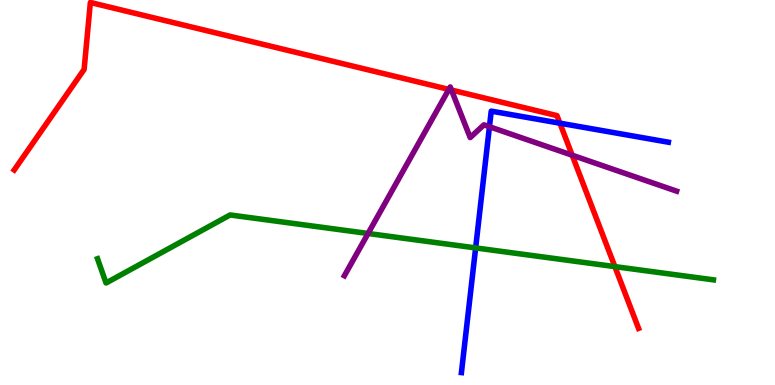[{'lines': ['blue', 'red'], 'intersections': [{'x': 7.22, 'y': 6.8}]}, {'lines': ['green', 'red'], 'intersections': [{'x': 7.93, 'y': 3.07}]}, {'lines': ['purple', 'red'], 'intersections': [{'x': 5.79, 'y': 7.68}, {'x': 5.83, 'y': 7.66}, {'x': 7.38, 'y': 5.97}]}, {'lines': ['blue', 'green'], 'intersections': [{'x': 6.14, 'y': 3.56}]}, {'lines': ['blue', 'purple'], 'intersections': [{'x': 6.32, 'y': 6.71}]}, {'lines': ['green', 'purple'], 'intersections': [{'x': 4.75, 'y': 3.94}]}]